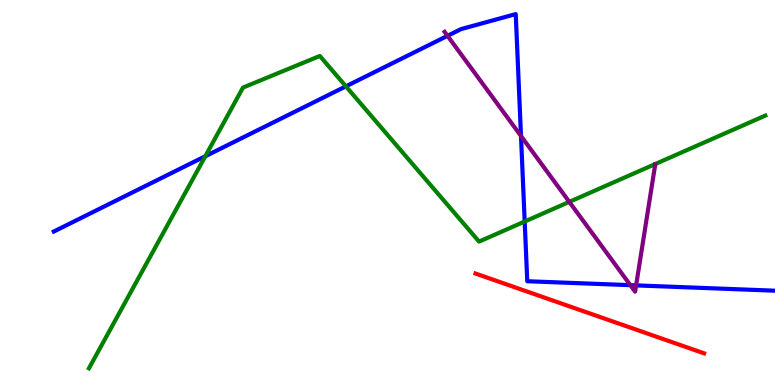[{'lines': ['blue', 'red'], 'intersections': []}, {'lines': ['green', 'red'], 'intersections': []}, {'lines': ['purple', 'red'], 'intersections': []}, {'lines': ['blue', 'green'], 'intersections': [{'x': 2.65, 'y': 5.94}, {'x': 4.46, 'y': 7.76}, {'x': 6.77, 'y': 4.25}]}, {'lines': ['blue', 'purple'], 'intersections': [{'x': 5.77, 'y': 9.07}, {'x': 6.72, 'y': 6.47}, {'x': 8.13, 'y': 2.59}, {'x': 8.21, 'y': 2.59}]}, {'lines': ['green', 'purple'], 'intersections': [{'x': 7.35, 'y': 4.76}]}]